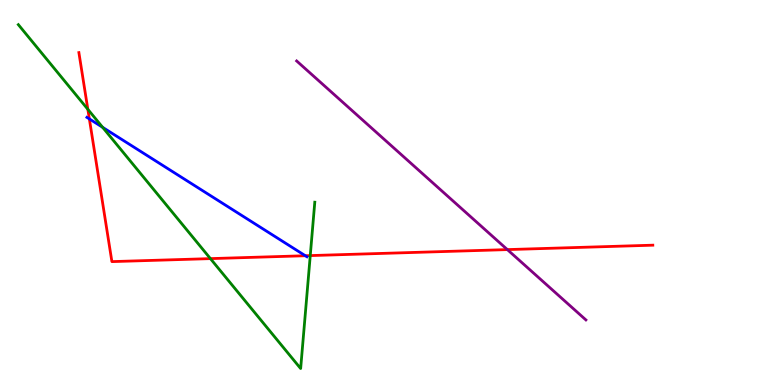[{'lines': ['blue', 'red'], 'intersections': [{'x': 1.15, 'y': 6.91}, {'x': 3.94, 'y': 3.36}]}, {'lines': ['green', 'red'], 'intersections': [{'x': 1.13, 'y': 7.16}, {'x': 2.72, 'y': 3.28}, {'x': 4.0, 'y': 3.36}]}, {'lines': ['purple', 'red'], 'intersections': [{'x': 6.55, 'y': 3.52}]}, {'lines': ['blue', 'green'], 'intersections': [{'x': 1.32, 'y': 6.69}]}, {'lines': ['blue', 'purple'], 'intersections': []}, {'lines': ['green', 'purple'], 'intersections': []}]